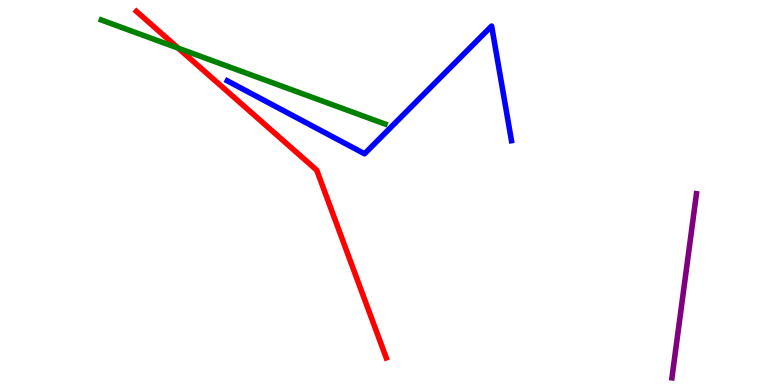[{'lines': ['blue', 'red'], 'intersections': []}, {'lines': ['green', 'red'], 'intersections': [{'x': 2.3, 'y': 8.75}]}, {'lines': ['purple', 'red'], 'intersections': []}, {'lines': ['blue', 'green'], 'intersections': []}, {'lines': ['blue', 'purple'], 'intersections': []}, {'lines': ['green', 'purple'], 'intersections': []}]